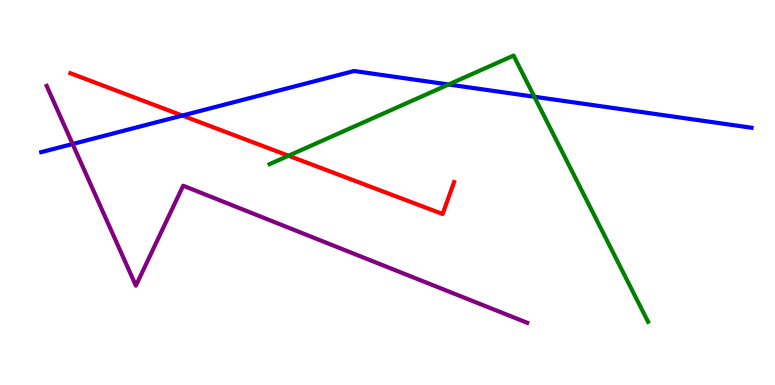[{'lines': ['blue', 'red'], 'intersections': [{'x': 2.35, 'y': 7.0}]}, {'lines': ['green', 'red'], 'intersections': [{'x': 3.72, 'y': 5.96}]}, {'lines': ['purple', 'red'], 'intersections': []}, {'lines': ['blue', 'green'], 'intersections': [{'x': 5.79, 'y': 7.81}, {'x': 6.9, 'y': 7.49}]}, {'lines': ['blue', 'purple'], 'intersections': [{'x': 0.937, 'y': 6.26}]}, {'lines': ['green', 'purple'], 'intersections': []}]